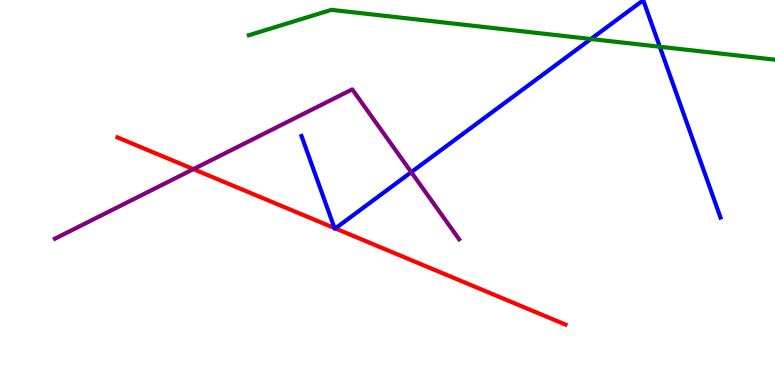[{'lines': ['blue', 'red'], 'intersections': [{'x': 4.32, 'y': 4.08}, {'x': 4.33, 'y': 4.07}]}, {'lines': ['green', 'red'], 'intersections': []}, {'lines': ['purple', 'red'], 'intersections': [{'x': 2.5, 'y': 5.61}]}, {'lines': ['blue', 'green'], 'intersections': [{'x': 7.62, 'y': 8.99}, {'x': 8.51, 'y': 8.79}]}, {'lines': ['blue', 'purple'], 'intersections': [{'x': 5.31, 'y': 5.53}]}, {'lines': ['green', 'purple'], 'intersections': []}]